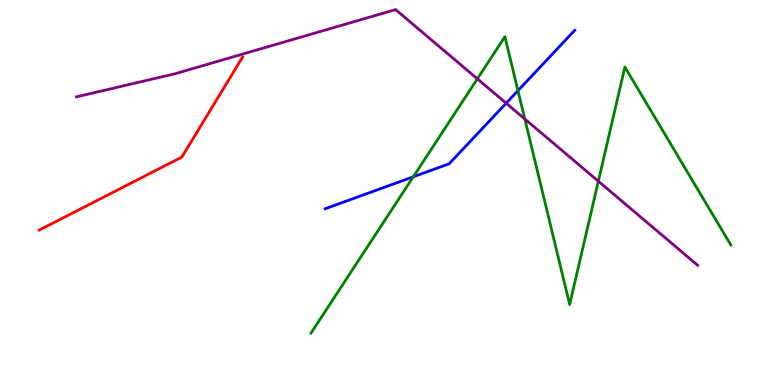[{'lines': ['blue', 'red'], 'intersections': []}, {'lines': ['green', 'red'], 'intersections': []}, {'lines': ['purple', 'red'], 'intersections': []}, {'lines': ['blue', 'green'], 'intersections': [{'x': 5.33, 'y': 5.41}, {'x': 6.68, 'y': 7.65}]}, {'lines': ['blue', 'purple'], 'intersections': [{'x': 6.53, 'y': 7.32}]}, {'lines': ['green', 'purple'], 'intersections': [{'x': 6.16, 'y': 7.95}, {'x': 6.77, 'y': 6.91}, {'x': 7.72, 'y': 5.29}]}]